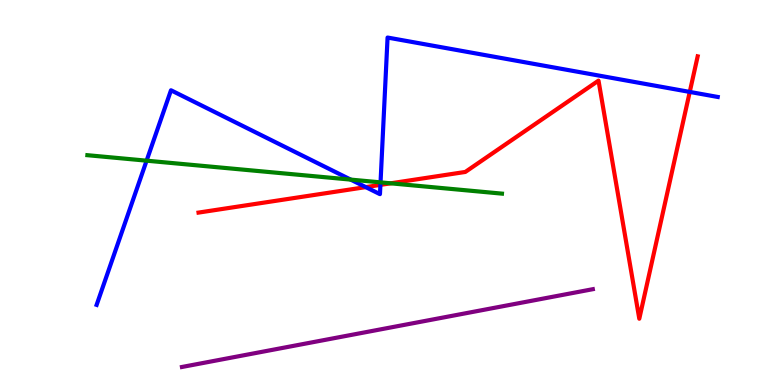[{'lines': ['blue', 'red'], 'intersections': [{'x': 4.72, 'y': 5.14}, {'x': 4.91, 'y': 5.2}, {'x': 8.9, 'y': 7.61}]}, {'lines': ['green', 'red'], 'intersections': [{'x': 5.04, 'y': 5.24}]}, {'lines': ['purple', 'red'], 'intersections': []}, {'lines': ['blue', 'green'], 'intersections': [{'x': 1.89, 'y': 5.83}, {'x': 4.52, 'y': 5.33}, {'x': 4.91, 'y': 5.26}]}, {'lines': ['blue', 'purple'], 'intersections': []}, {'lines': ['green', 'purple'], 'intersections': []}]